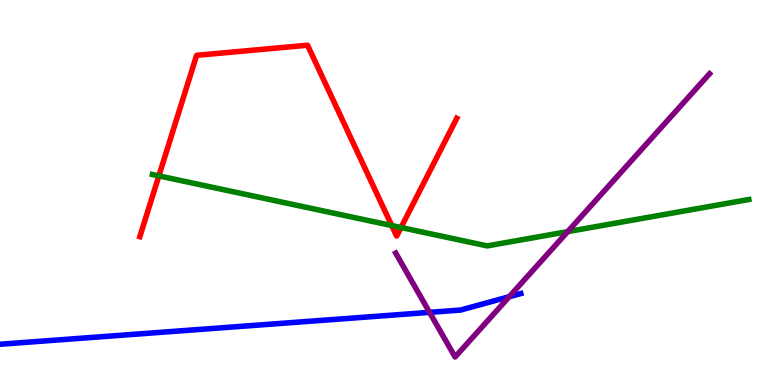[{'lines': ['blue', 'red'], 'intersections': []}, {'lines': ['green', 'red'], 'intersections': [{'x': 2.05, 'y': 5.43}, {'x': 5.05, 'y': 4.14}, {'x': 5.17, 'y': 4.09}]}, {'lines': ['purple', 'red'], 'intersections': []}, {'lines': ['blue', 'green'], 'intersections': []}, {'lines': ['blue', 'purple'], 'intersections': [{'x': 5.54, 'y': 1.89}, {'x': 6.57, 'y': 2.29}]}, {'lines': ['green', 'purple'], 'intersections': [{'x': 7.33, 'y': 3.98}]}]